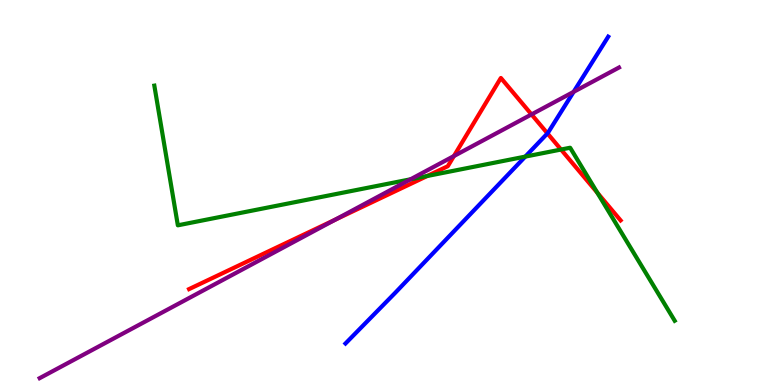[{'lines': ['blue', 'red'], 'intersections': [{'x': 7.06, 'y': 6.54}]}, {'lines': ['green', 'red'], 'intersections': [{'x': 5.51, 'y': 5.43}, {'x': 7.24, 'y': 6.12}, {'x': 7.71, 'y': 4.99}]}, {'lines': ['purple', 'red'], 'intersections': [{'x': 4.32, 'y': 4.29}, {'x': 5.86, 'y': 5.95}, {'x': 6.86, 'y': 7.03}]}, {'lines': ['blue', 'green'], 'intersections': [{'x': 6.78, 'y': 5.93}]}, {'lines': ['blue', 'purple'], 'intersections': [{'x': 7.4, 'y': 7.61}]}, {'lines': ['green', 'purple'], 'intersections': [{'x': 5.3, 'y': 5.34}]}]